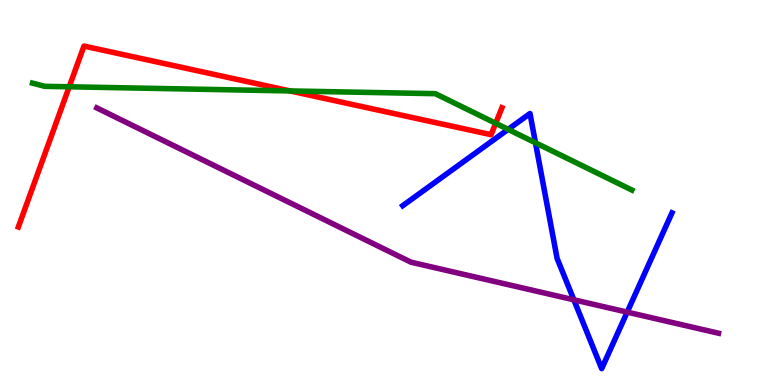[{'lines': ['blue', 'red'], 'intersections': []}, {'lines': ['green', 'red'], 'intersections': [{'x': 0.893, 'y': 7.75}, {'x': 3.74, 'y': 7.64}, {'x': 6.4, 'y': 6.8}]}, {'lines': ['purple', 'red'], 'intersections': []}, {'lines': ['blue', 'green'], 'intersections': [{'x': 6.56, 'y': 6.64}, {'x': 6.91, 'y': 6.29}]}, {'lines': ['blue', 'purple'], 'intersections': [{'x': 7.4, 'y': 2.21}, {'x': 8.09, 'y': 1.89}]}, {'lines': ['green', 'purple'], 'intersections': []}]